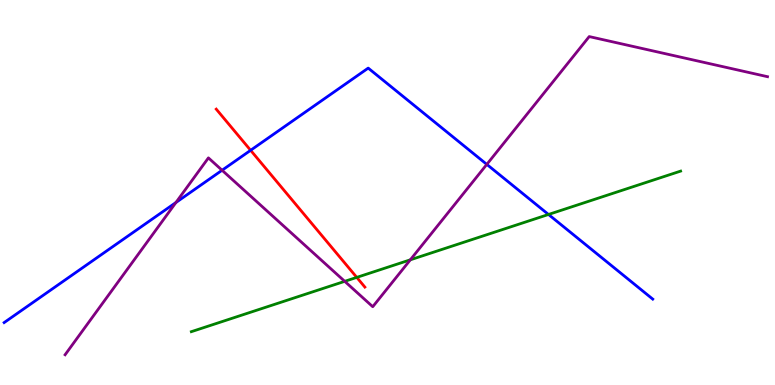[{'lines': ['blue', 'red'], 'intersections': [{'x': 3.23, 'y': 6.1}]}, {'lines': ['green', 'red'], 'intersections': [{'x': 4.6, 'y': 2.8}]}, {'lines': ['purple', 'red'], 'intersections': []}, {'lines': ['blue', 'green'], 'intersections': [{'x': 7.08, 'y': 4.43}]}, {'lines': ['blue', 'purple'], 'intersections': [{'x': 2.27, 'y': 4.74}, {'x': 2.87, 'y': 5.58}, {'x': 6.28, 'y': 5.73}]}, {'lines': ['green', 'purple'], 'intersections': [{'x': 4.45, 'y': 2.69}, {'x': 5.29, 'y': 3.25}]}]